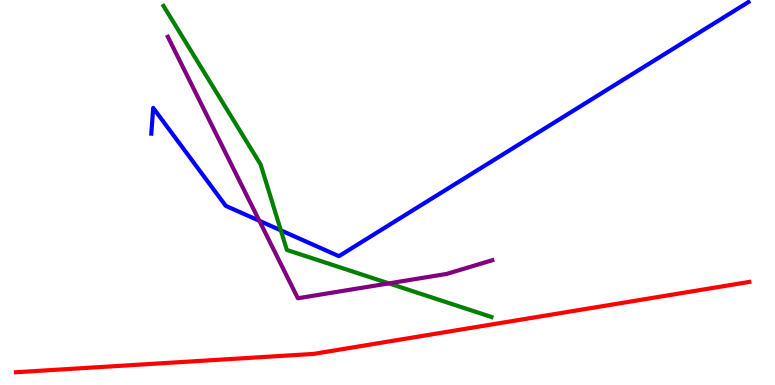[{'lines': ['blue', 'red'], 'intersections': []}, {'lines': ['green', 'red'], 'intersections': []}, {'lines': ['purple', 'red'], 'intersections': []}, {'lines': ['blue', 'green'], 'intersections': [{'x': 3.62, 'y': 4.02}]}, {'lines': ['blue', 'purple'], 'intersections': [{'x': 3.35, 'y': 4.27}]}, {'lines': ['green', 'purple'], 'intersections': [{'x': 5.02, 'y': 2.64}]}]